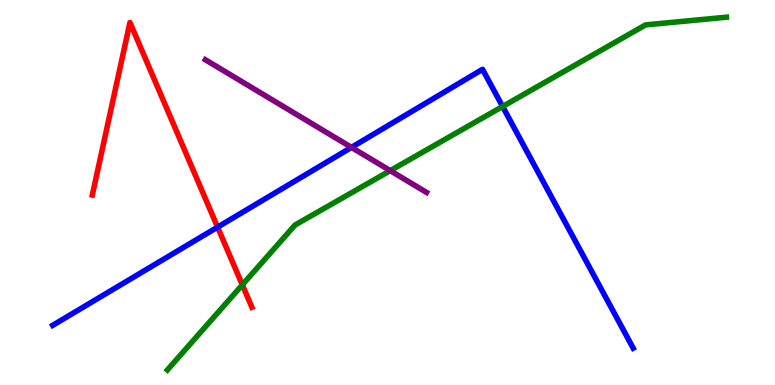[{'lines': ['blue', 'red'], 'intersections': [{'x': 2.81, 'y': 4.1}]}, {'lines': ['green', 'red'], 'intersections': [{'x': 3.13, 'y': 2.6}]}, {'lines': ['purple', 'red'], 'intersections': []}, {'lines': ['blue', 'green'], 'intersections': [{'x': 6.49, 'y': 7.23}]}, {'lines': ['blue', 'purple'], 'intersections': [{'x': 4.54, 'y': 6.17}]}, {'lines': ['green', 'purple'], 'intersections': [{'x': 5.04, 'y': 5.57}]}]